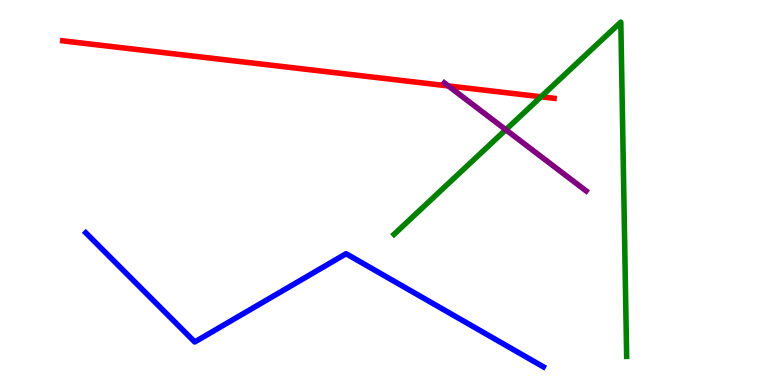[{'lines': ['blue', 'red'], 'intersections': []}, {'lines': ['green', 'red'], 'intersections': [{'x': 6.98, 'y': 7.49}]}, {'lines': ['purple', 'red'], 'intersections': [{'x': 5.78, 'y': 7.77}]}, {'lines': ['blue', 'green'], 'intersections': []}, {'lines': ['blue', 'purple'], 'intersections': []}, {'lines': ['green', 'purple'], 'intersections': [{'x': 6.53, 'y': 6.63}]}]